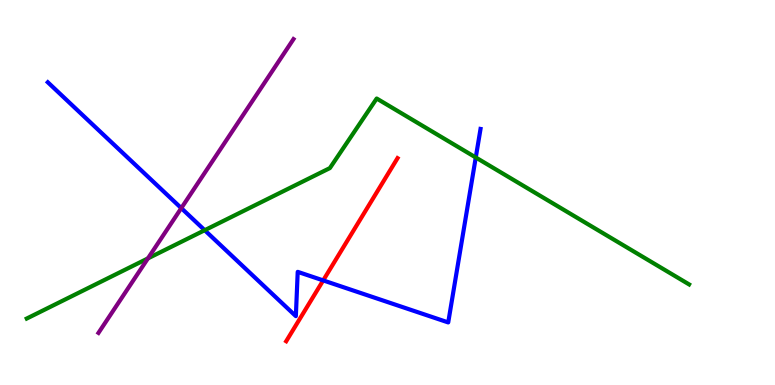[{'lines': ['blue', 'red'], 'intersections': [{'x': 4.17, 'y': 2.72}]}, {'lines': ['green', 'red'], 'intersections': []}, {'lines': ['purple', 'red'], 'intersections': []}, {'lines': ['blue', 'green'], 'intersections': [{'x': 2.64, 'y': 4.02}, {'x': 6.14, 'y': 5.91}]}, {'lines': ['blue', 'purple'], 'intersections': [{'x': 2.34, 'y': 4.59}]}, {'lines': ['green', 'purple'], 'intersections': [{'x': 1.91, 'y': 3.29}]}]